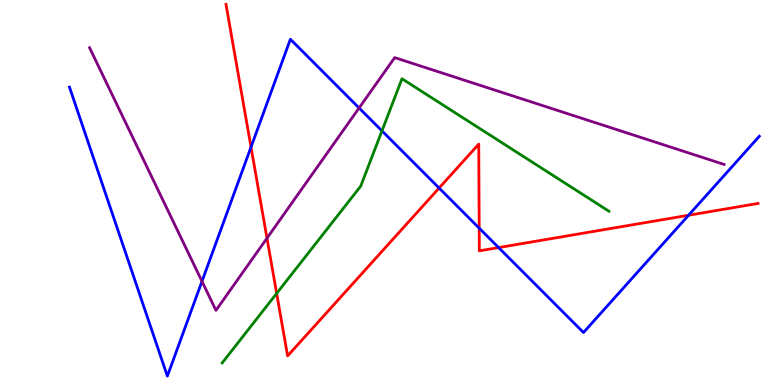[{'lines': ['blue', 'red'], 'intersections': [{'x': 3.24, 'y': 6.18}, {'x': 5.67, 'y': 5.12}, {'x': 6.18, 'y': 4.07}, {'x': 6.43, 'y': 3.57}, {'x': 8.88, 'y': 4.41}]}, {'lines': ['green', 'red'], 'intersections': [{'x': 3.57, 'y': 2.38}]}, {'lines': ['purple', 'red'], 'intersections': [{'x': 3.44, 'y': 3.81}]}, {'lines': ['blue', 'green'], 'intersections': [{'x': 4.93, 'y': 6.6}]}, {'lines': ['blue', 'purple'], 'intersections': [{'x': 2.61, 'y': 2.69}, {'x': 4.63, 'y': 7.2}]}, {'lines': ['green', 'purple'], 'intersections': []}]